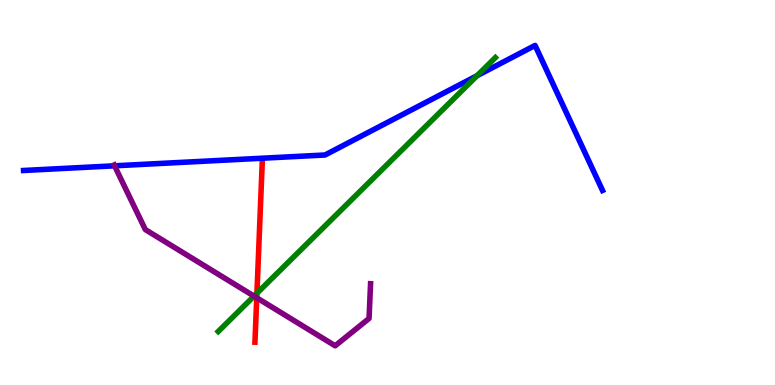[{'lines': ['blue', 'red'], 'intersections': []}, {'lines': ['green', 'red'], 'intersections': [{'x': 3.32, 'y': 2.38}]}, {'lines': ['purple', 'red'], 'intersections': [{'x': 3.31, 'y': 2.27}]}, {'lines': ['blue', 'green'], 'intersections': [{'x': 6.16, 'y': 8.03}]}, {'lines': ['blue', 'purple'], 'intersections': [{'x': 1.48, 'y': 5.69}]}, {'lines': ['green', 'purple'], 'intersections': [{'x': 3.28, 'y': 2.31}]}]